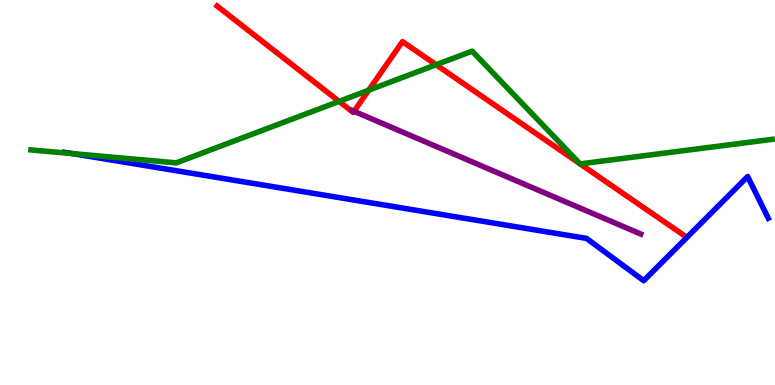[{'lines': ['blue', 'red'], 'intersections': []}, {'lines': ['green', 'red'], 'intersections': [{'x': 4.38, 'y': 7.37}, {'x': 4.76, 'y': 7.66}, {'x': 5.63, 'y': 8.32}, {'x': 7.48, 'y': 5.74}, {'x': 7.49, 'y': 5.74}]}, {'lines': ['purple', 'red'], 'intersections': [{'x': 4.57, 'y': 7.11}]}, {'lines': ['blue', 'green'], 'intersections': [{'x': 0.938, 'y': 6.01}]}, {'lines': ['blue', 'purple'], 'intersections': []}, {'lines': ['green', 'purple'], 'intersections': []}]